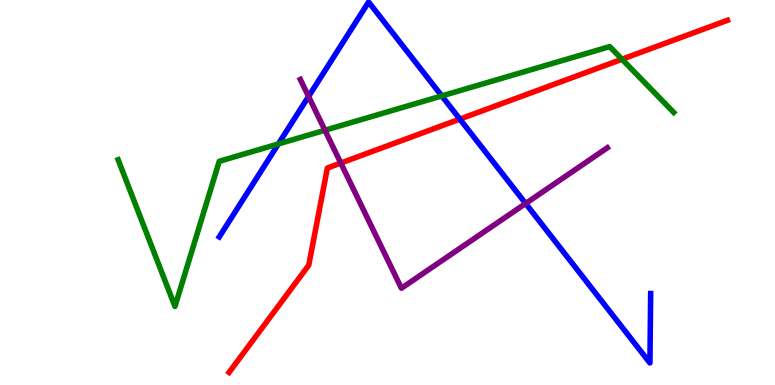[{'lines': ['blue', 'red'], 'intersections': [{'x': 5.93, 'y': 6.91}]}, {'lines': ['green', 'red'], 'intersections': [{'x': 8.03, 'y': 8.46}]}, {'lines': ['purple', 'red'], 'intersections': [{'x': 4.4, 'y': 5.76}]}, {'lines': ['blue', 'green'], 'intersections': [{'x': 3.59, 'y': 6.26}, {'x': 5.7, 'y': 7.51}]}, {'lines': ['blue', 'purple'], 'intersections': [{'x': 3.98, 'y': 7.49}, {'x': 6.78, 'y': 4.71}]}, {'lines': ['green', 'purple'], 'intersections': [{'x': 4.19, 'y': 6.62}]}]